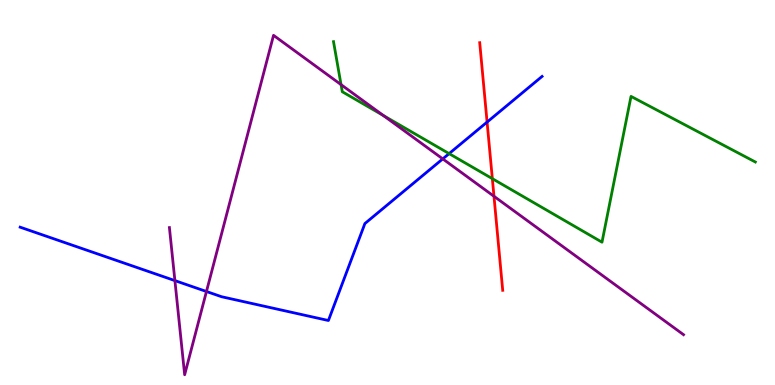[{'lines': ['blue', 'red'], 'intersections': [{'x': 6.29, 'y': 6.83}]}, {'lines': ['green', 'red'], 'intersections': [{'x': 6.35, 'y': 5.36}]}, {'lines': ['purple', 'red'], 'intersections': [{'x': 6.37, 'y': 4.9}]}, {'lines': ['blue', 'green'], 'intersections': [{'x': 5.79, 'y': 6.01}]}, {'lines': ['blue', 'purple'], 'intersections': [{'x': 2.26, 'y': 2.71}, {'x': 2.66, 'y': 2.43}, {'x': 5.71, 'y': 5.87}]}, {'lines': ['green', 'purple'], 'intersections': [{'x': 4.4, 'y': 7.8}, {'x': 4.95, 'y': 7.0}]}]